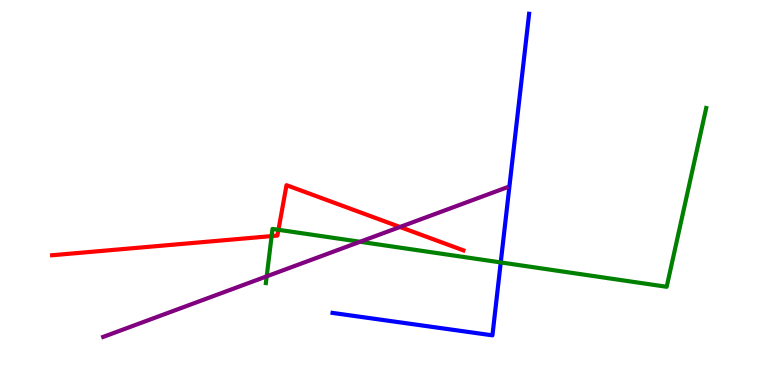[{'lines': ['blue', 'red'], 'intersections': []}, {'lines': ['green', 'red'], 'intersections': [{'x': 3.5, 'y': 3.87}, {'x': 3.59, 'y': 4.03}]}, {'lines': ['purple', 'red'], 'intersections': [{'x': 5.16, 'y': 4.1}]}, {'lines': ['blue', 'green'], 'intersections': [{'x': 6.46, 'y': 3.18}]}, {'lines': ['blue', 'purple'], 'intersections': []}, {'lines': ['green', 'purple'], 'intersections': [{'x': 3.44, 'y': 2.82}, {'x': 4.65, 'y': 3.72}]}]